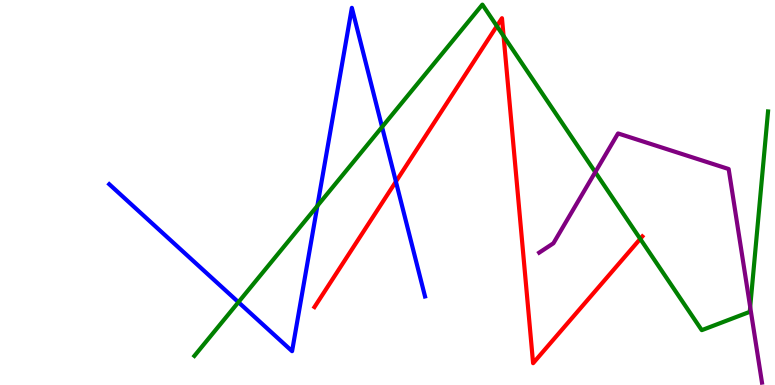[{'lines': ['blue', 'red'], 'intersections': [{'x': 5.11, 'y': 5.28}]}, {'lines': ['green', 'red'], 'intersections': [{'x': 6.41, 'y': 9.32}, {'x': 6.5, 'y': 9.06}, {'x': 8.26, 'y': 3.8}]}, {'lines': ['purple', 'red'], 'intersections': []}, {'lines': ['blue', 'green'], 'intersections': [{'x': 3.08, 'y': 2.15}, {'x': 4.1, 'y': 4.65}, {'x': 4.93, 'y': 6.7}]}, {'lines': ['blue', 'purple'], 'intersections': []}, {'lines': ['green', 'purple'], 'intersections': [{'x': 7.68, 'y': 5.53}, {'x': 9.68, 'y': 2.02}]}]